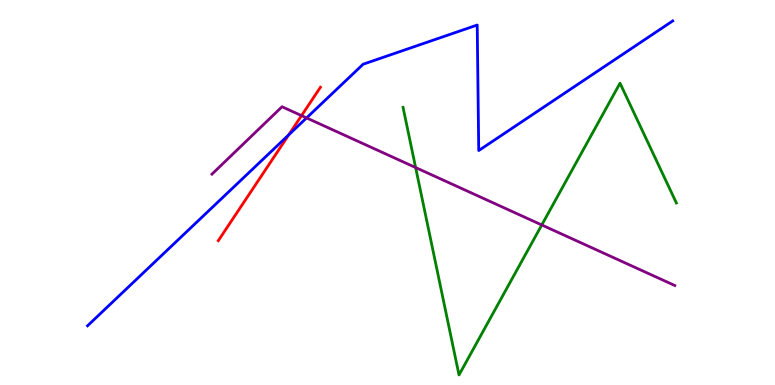[{'lines': ['blue', 'red'], 'intersections': [{'x': 3.73, 'y': 6.5}]}, {'lines': ['green', 'red'], 'intersections': []}, {'lines': ['purple', 'red'], 'intersections': [{'x': 3.89, 'y': 7.0}]}, {'lines': ['blue', 'green'], 'intersections': []}, {'lines': ['blue', 'purple'], 'intersections': [{'x': 3.96, 'y': 6.94}]}, {'lines': ['green', 'purple'], 'intersections': [{'x': 5.36, 'y': 5.65}, {'x': 6.99, 'y': 4.16}]}]